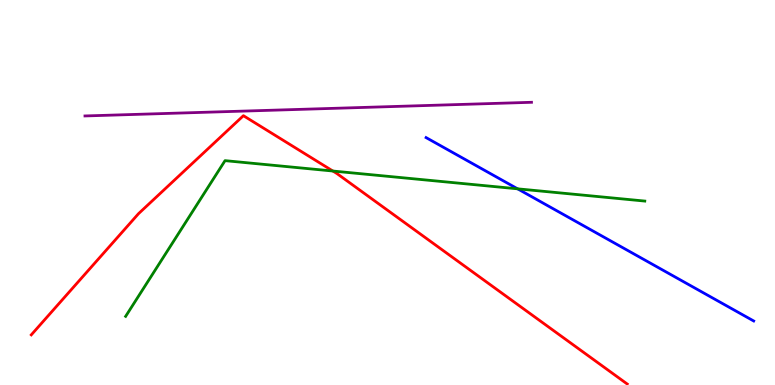[{'lines': ['blue', 'red'], 'intersections': []}, {'lines': ['green', 'red'], 'intersections': [{'x': 4.3, 'y': 5.56}]}, {'lines': ['purple', 'red'], 'intersections': []}, {'lines': ['blue', 'green'], 'intersections': [{'x': 6.68, 'y': 5.1}]}, {'lines': ['blue', 'purple'], 'intersections': []}, {'lines': ['green', 'purple'], 'intersections': []}]